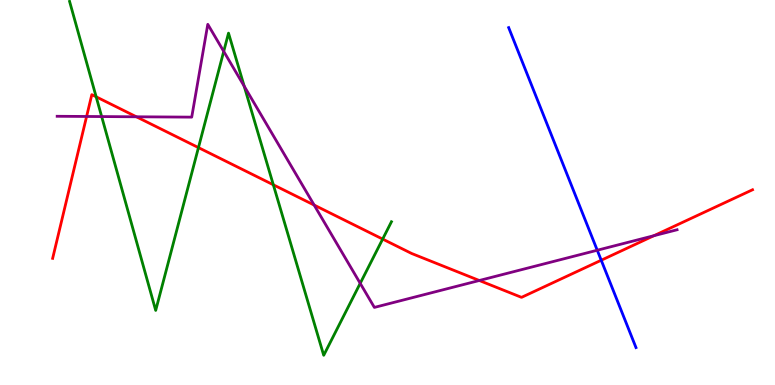[{'lines': ['blue', 'red'], 'intersections': [{'x': 7.76, 'y': 3.24}]}, {'lines': ['green', 'red'], 'intersections': [{'x': 1.24, 'y': 7.49}, {'x': 2.56, 'y': 6.17}, {'x': 3.53, 'y': 5.2}, {'x': 4.94, 'y': 3.79}]}, {'lines': ['purple', 'red'], 'intersections': [{'x': 1.12, 'y': 6.97}, {'x': 1.76, 'y': 6.97}, {'x': 4.05, 'y': 4.67}, {'x': 6.18, 'y': 2.71}, {'x': 8.44, 'y': 3.88}]}, {'lines': ['blue', 'green'], 'intersections': []}, {'lines': ['blue', 'purple'], 'intersections': [{'x': 7.71, 'y': 3.5}]}, {'lines': ['green', 'purple'], 'intersections': [{'x': 1.31, 'y': 6.97}, {'x': 2.89, 'y': 8.67}, {'x': 3.15, 'y': 7.76}, {'x': 4.65, 'y': 2.64}]}]